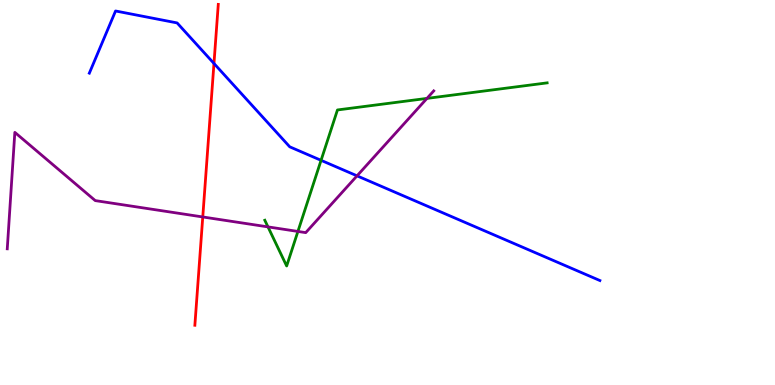[{'lines': ['blue', 'red'], 'intersections': [{'x': 2.76, 'y': 8.35}]}, {'lines': ['green', 'red'], 'intersections': []}, {'lines': ['purple', 'red'], 'intersections': [{'x': 2.62, 'y': 4.36}]}, {'lines': ['blue', 'green'], 'intersections': [{'x': 4.14, 'y': 5.84}]}, {'lines': ['blue', 'purple'], 'intersections': [{'x': 4.61, 'y': 5.43}]}, {'lines': ['green', 'purple'], 'intersections': [{'x': 3.46, 'y': 4.11}, {'x': 3.84, 'y': 3.99}, {'x': 5.51, 'y': 7.44}]}]